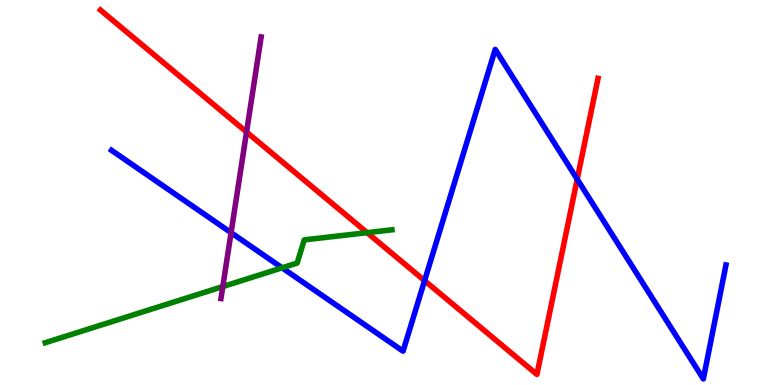[{'lines': ['blue', 'red'], 'intersections': [{'x': 5.48, 'y': 2.71}, {'x': 7.45, 'y': 5.35}]}, {'lines': ['green', 'red'], 'intersections': [{'x': 4.74, 'y': 3.96}]}, {'lines': ['purple', 'red'], 'intersections': [{'x': 3.18, 'y': 6.57}]}, {'lines': ['blue', 'green'], 'intersections': [{'x': 3.64, 'y': 3.04}]}, {'lines': ['blue', 'purple'], 'intersections': [{'x': 2.98, 'y': 3.96}]}, {'lines': ['green', 'purple'], 'intersections': [{'x': 2.87, 'y': 2.56}]}]